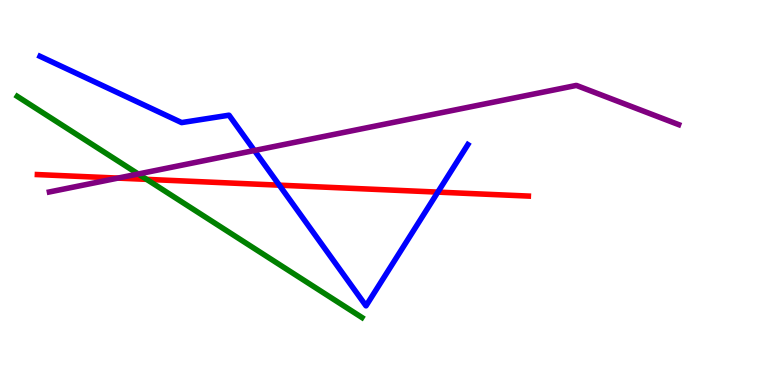[{'lines': ['blue', 'red'], 'intersections': [{'x': 3.6, 'y': 5.19}, {'x': 5.65, 'y': 5.01}]}, {'lines': ['green', 'red'], 'intersections': [{'x': 1.89, 'y': 5.34}]}, {'lines': ['purple', 'red'], 'intersections': [{'x': 1.52, 'y': 5.37}]}, {'lines': ['blue', 'green'], 'intersections': []}, {'lines': ['blue', 'purple'], 'intersections': [{'x': 3.28, 'y': 6.09}]}, {'lines': ['green', 'purple'], 'intersections': [{'x': 1.78, 'y': 5.48}]}]